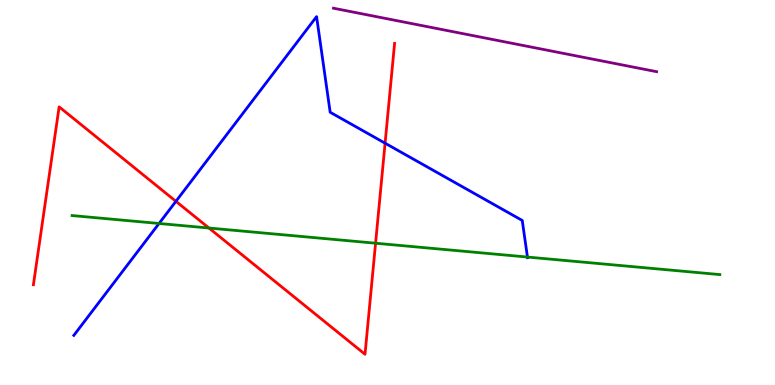[{'lines': ['blue', 'red'], 'intersections': [{'x': 2.27, 'y': 4.77}, {'x': 4.97, 'y': 6.28}]}, {'lines': ['green', 'red'], 'intersections': [{'x': 2.7, 'y': 4.08}, {'x': 4.85, 'y': 3.68}]}, {'lines': ['purple', 'red'], 'intersections': []}, {'lines': ['blue', 'green'], 'intersections': [{'x': 2.05, 'y': 4.2}, {'x': 6.81, 'y': 3.32}]}, {'lines': ['blue', 'purple'], 'intersections': []}, {'lines': ['green', 'purple'], 'intersections': []}]